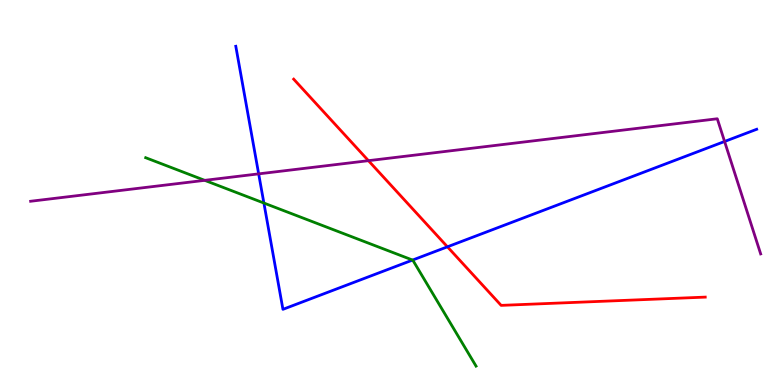[{'lines': ['blue', 'red'], 'intersections': [{'x': 5.77, 'y': 3.59}]}, {'lines': ['green', 'red'], 'intersections': []}, {'lines': ['purple', 'red'], 'intersections': [{'x': 4.75, 'y': 5.83}]}, {'lines': ['blue', 'green'], 'intersections': [{'x': 3.41, 'y': 4.73}, {'x': 5.32, 'y': 3.25}]}, {'lines': ['blue', 'purple'], 'intersections': [{'x': 3.34, 'y': 5.48}, {'x': 9.35, 'y': 6.33}]}, {'lines': ['green', 'purple'], 'intersections': [{'x': 2.64, 'y': 5.32}]}]